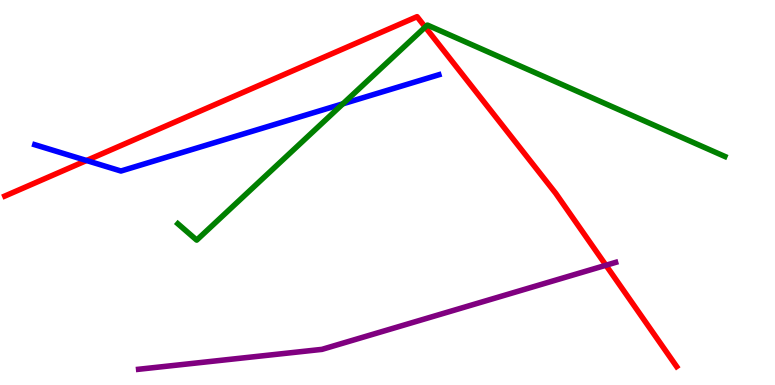[{'lines': ['blue', 'red'], 'intersections': [{'x': 1.12, 'y': 5.83}]}, {'lines': ['green', 'red'], 'intersections': [{'x': 5.49, 'y': 9.3}]}, {'lines': ['purple', 'red'], 'intersections': [{'x': 7.82, 'y': 3.11}]}, {'lines': ['blue', 'green'], 'intersections': [{'x': 4.42, 'y': 7.3}]}, {'lines': ['blue', 'purple'], 'intersections': []}, {'lines': ['green', 'purple'], 'intersections': []}]